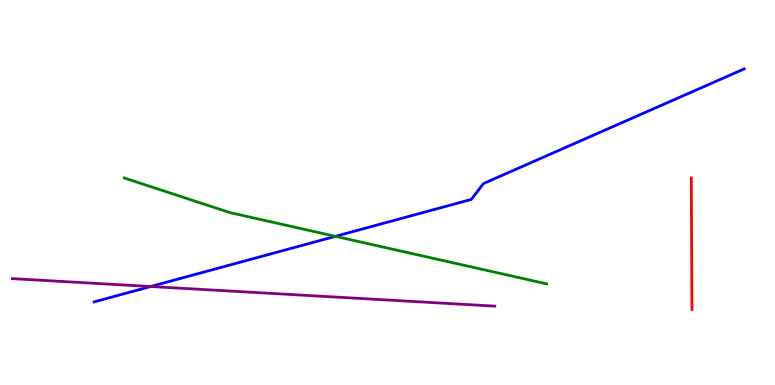[{'lines': ['blue', 'red'], 'intersections': []}, {'lines': ['green', 'red'], 'intersections': []}, {'lines': ['purple', 'red'], 'intersections': []}, {'lines': ['blue', 'green'], 'intersections': [{'x': 4.33, 'y': 3.86}]}, {'lines': ['blue', 'purple'], 'intersections': [{'x': 1.94, 'y': 2.56}]}, {'lines': ['green', 'purple'], 'intersections': []}]